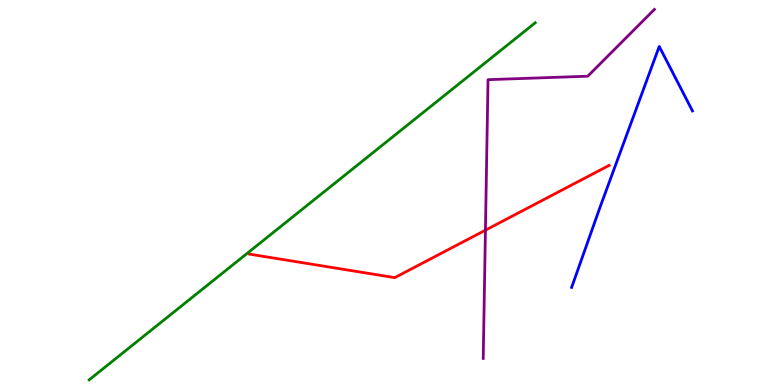[{'lines': ['blue', 'red'], 'intersections': []}, {'lines': ['green', 'red'], 'intersections': []}, {'lines': ['purple', 'red'], 'intersections': [{'x': 6.26, 'y': 4.02}]}, {'lines': ['blue', 'green'], 'intersections': []}, {'lines': ['blue', 'purple'], 'intersections': []}, {'lines': ['green', 'purple'], 'intersections': []}]